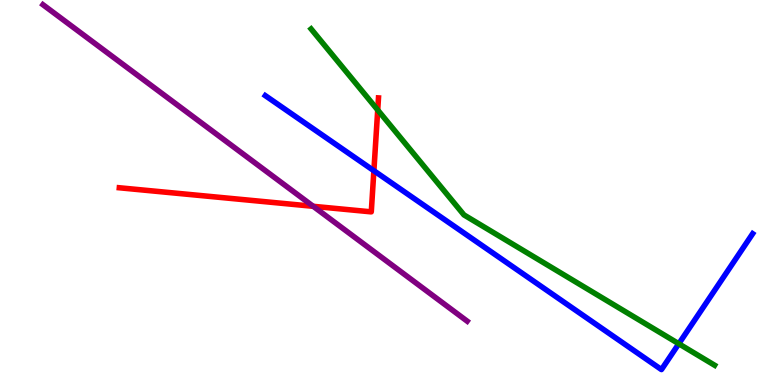[{'lines': ['blue', 'red'], 'intersections': [{'x': 4.82, 'y': 5.57}]}, {'lines': ['green', 'red'], 'intersections': [{'x': 4.87, 'y': 7.14}]}, {'lines': ['purple', 'red'], 'intersections': [{'x': 4.04, 'y': 4.64}]}, {'lines': ['blue', 'green'], 'intersections': [{'x': 8.76, 'y': 1.07}]}, {'lines': ['blue', 'purple'], 'intersections': []}, {'lines': ['green', 'purple'], 'intersections': []}]